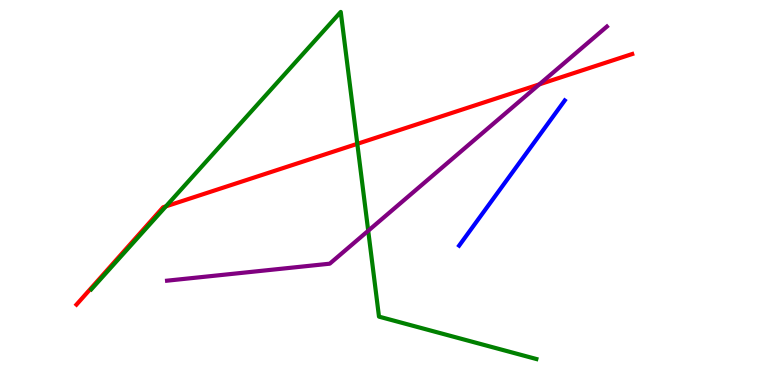[{'lines': ['blue', 'red'], 'intersections': []}, {'lines': ['green', 'red'], 'intersections': [{'x': 2.14, 'y': 4.64}, {'x': 4.61, 'y': 6.26}]}, {'lines': ['purple', 'red'], 'intersections': [{'x': 6.96, 'y': 7.81}]}, {'lines': ['blue', 'green'], 'intersections': []}, {'lines': ['blue', 'purple'], 'intersections': []}, {'lines': ['green', 'purple'], 'intersections': [{'x': 4.75, 'y': 4.01}]}]